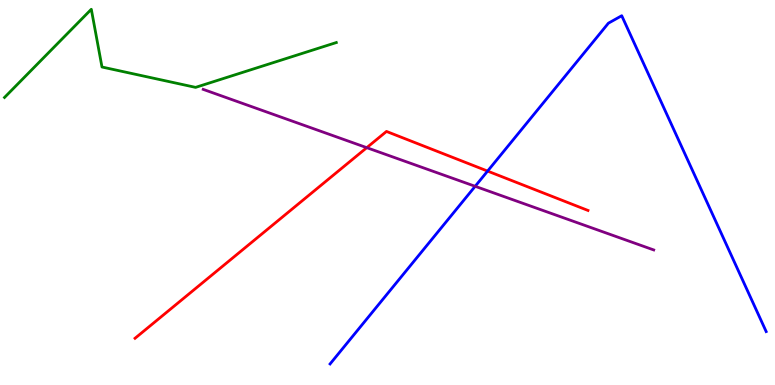[{'lines': ['blue', 'red'], 'intersections': [{'x': 6.29, 'y': 5.56}]}, {'lines': ['green', 'red'], 'intersections': []}, {'lines': ['purple', 'red'], 'intersections': [{'x': 4.73, 'y': 6.16}]}, {'lines': ['blue', 'green'], 'intersections': []}, {'lines': ['blue', 'purple'], 'intersections': [{'x': 6.13, 'y': 5.16}]}, {'lines': ['green', 'purple'], 'intersections': []}]